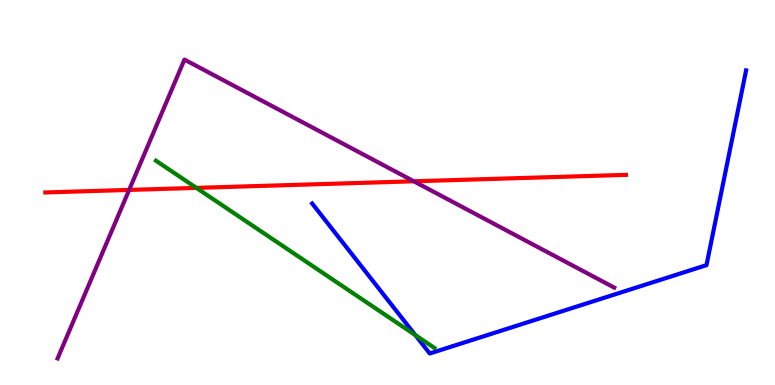[{'lines': ['blue', 'red'], 'intersections': []}, {'lines': ['green', 'red'], 'intersections': [{'x': 2.53, 'y': 5.12}]}, {'lines': ['purple', 'red'], 'intersections': [{'x': 1.67, 'y': 5.07}, {'x': 5.34, 'y': 5.29}]}, {'lines': ['blue', 'green'], 'intersections': [{'x': 5.36, 'y': 1.3}]}, {'lines': ['blue', 'purple'], 'intersections': []}, {'lines': ['green', 'purple'], 'intersections': []}]